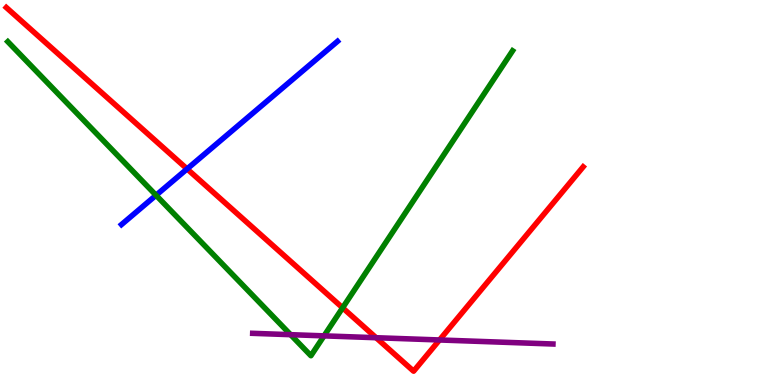[{'lines': ['blue', 'red'], 'intersections': [{'x': 2.41, 'y': 5.61}]}, {'lines': ['green', 'red'], 'intersections': [{'x': 4.42, 'y': 2.01}]}, {'lines': ['purple', 'red'], 'intersections': [{'x': 4.85, 'y': 1.23}, {'x': 5.67, 'y': 1.17}]}, {'lines': ['blue', 'green'], 'intersections': [{'x': 2.01, 'y': 4.93}]}, {'lines': ['blue', 'purple'], 'intersections': []}, {'lines': ['green', 'purple'], 'intersections': [{'x': 3.75, 'y': 1.31}, {'x': 4.18, 'y': 1.28}]}]